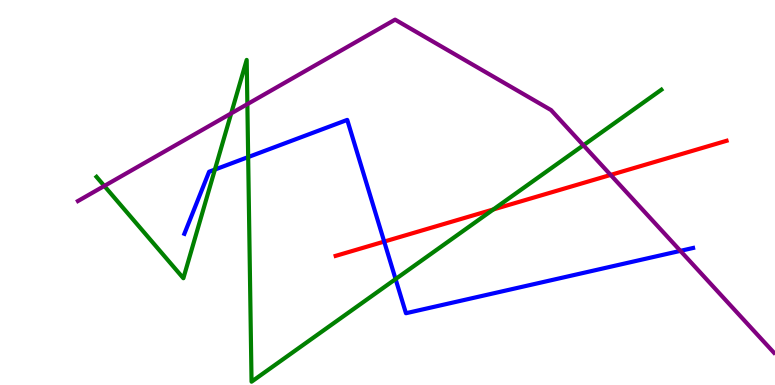[{'lines': ['blue', 'red'], 'intersections': [{'x': 4.96, 'y': 3.73}]}, {'lines': ['green', 'red'], 'intersections': [{'x': 6.37, 'y': 4.56}]}, {'lines': ['purple', 'red'], 'intersections': [{'x': 7.88, 'y': 5.46}]}, {'lines': ['blue', 'green'], 'intersections': [{'x': 2.77, 'y': 5.6}, {'x': 3.2, 'y': 5.92}, {'x': 5.1, 'y': 2.75}]}, {'lines': ['blue', 'purple'], 'intersections': [{'x': 8.78, 'y': 3.48}]}, {'lines': ['green', 'purple'], 'intersections': [{'x': 1.35, 'y': 5.17}, {'x': 2.98, 'y': 7.06}, {'x': 3.19, 'y': 7.3}, {'x': 7.53, 'y': 6.23}]}]